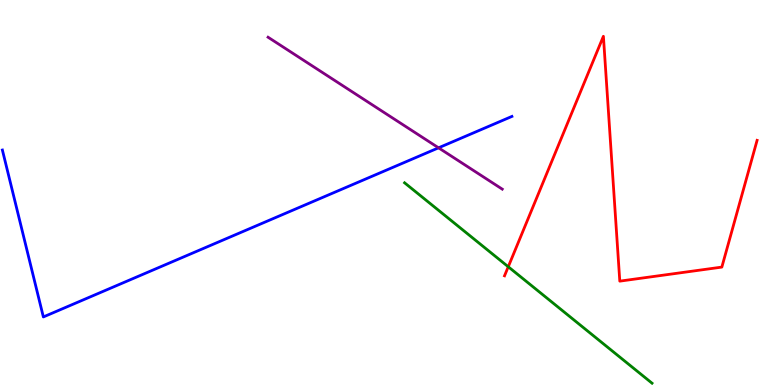[{'lines': ['blue', 'red'], 'intersections': []}, {'lines': ['green', 'red'], 'intersections': [{'x': 6.56, 'y': 3.07}]}, {'lines': ['purple', 'red'], 'intersections': []}, {'lines': ['blue', 'green'], 'intersections': []}, {'lines': ['blue', 'purple'], 'intersections': [{'x': 5.66, 'y': 6.16}]}, {'lines': ['green', 'purple'], 'intersections': []}]